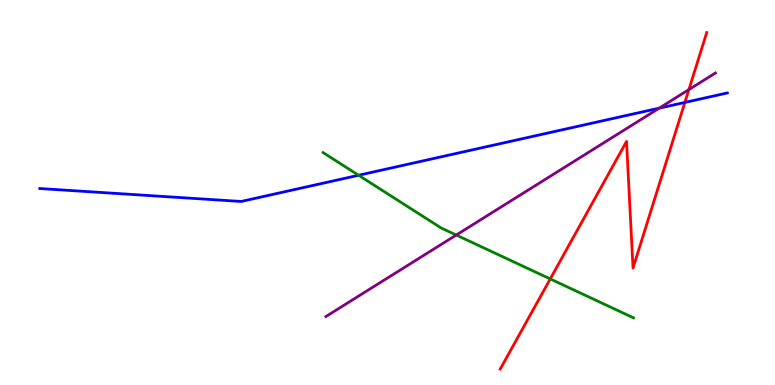[{'lines': ['blue', 'red'], 'intersections': [{'x': 8.84, 'y': 7.34}]}, {'lines': ['green', 'red'], 'intersections': [{'x': 7.1, 'y': 2.75}]}, {'lines': ['purple', 'red'], 'intersections': [{'x': 8.89, 'y': 7.67}]}, {'lines': ['blue', 'green'], 'intersections': [{'x': 4.63, 'y': 5.45}]}, {'lines': ['blue', 'purple'], 'intersections': [{'x': 8.51, 'y': 7.19}]}, {'lines': ['green', 'purple'], 'intersections': [{'x': 5.89, 'y': 3.9}]}]